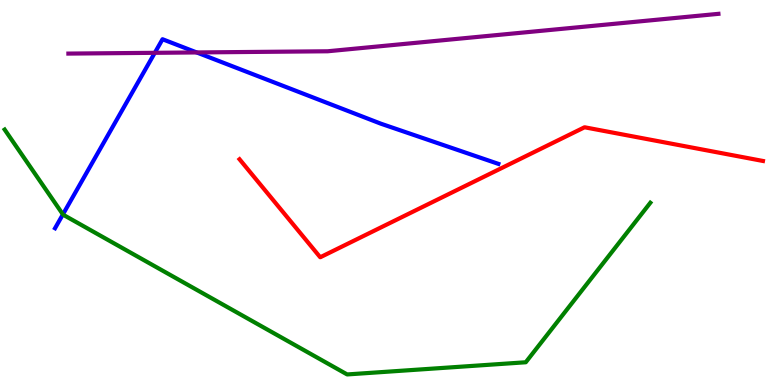[{'lines': ['blue', 'red'], 'intersections': []}, {'lines': ['green', 'red'], 'intersections': []}, {'lines': ['purple', 'red'], 'intersections': []}, {'lines': ['blue', 'green'], 'intersections': [{'x': 0.812, 'y': 4.43}]}, {'lines': ['blue', 'purple'], 'intersections': [{'x': 2.0, 'y': 8.63}, {'x': 2.54, 'y': 8.64}]}, {'lines': ['green', 'purple'], 'intersections': []}]